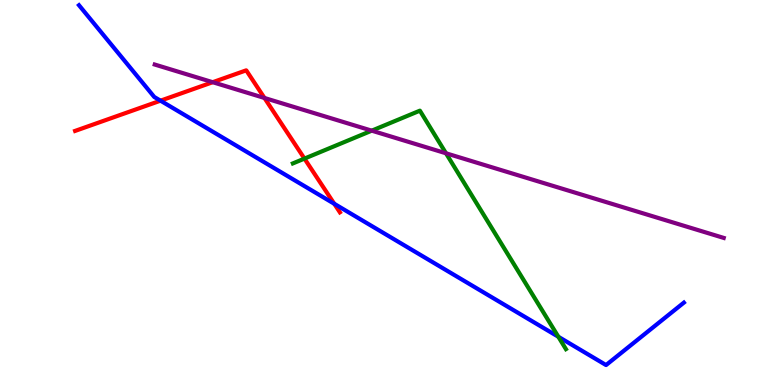[{'lines': ['blue', 'red'], 'intersections': [{'x': 2.07, 'y': 7.38}, {'x': 4.31, 'y': 4.71}]}, {'lines': ['green', 'red'], 'intersections': [{'x': 3.93, 'y': 5.88}]}, {'lines': ['purple', 'red'], 'intersections': [{'x': 2.74, 'y': 7.86}, {'x': 3.41, 'y': 7.46}]}, {'lines': ['blue', 'green'], 'intersections': [{'x': 7.2, 'y': 1.25}]}, {'lines': ['blue', 'purple'], 'intersections': []}, {'lines': ['green', 'purple'], 'intersections': [{'x': 4.8, 'y': 6.61}, {'x': 5.75, 'y': 6.02}]}]